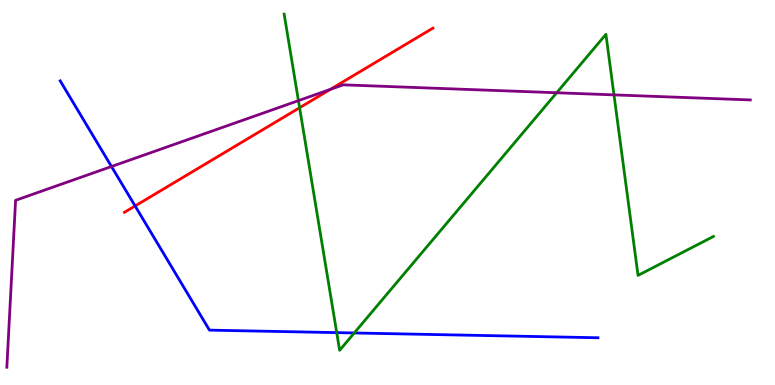[{'lines': ['blue', 'red'], 'intersections': [{'x': 1.74, 'y': 4.65}]}, {'lines': ['green', 'red'], 'intersections': [{'x': 3.87, 'y': 7.2}]}, {'lines': ['purple', 'red'], 'intersections': [{'x': 4.26, 'y': 7.68}]}, {'lines': ['blue', 'green'], 'intersections': [{'x': 4.34, 'y': 1.36}, {'x': 4.57, 'y': 1.35}]}, {'lines': ['blue', 'purple'], 'intersections': [{'x': 1.44, 'y': 5.67}]}, {'lines': ['green', 'purple'], 'intersections': [{'x': 3.85, 'y': 7.39}, {'x': 7.18, 'y': 7.59}, {'x': 7.92, 'y': 7.54}]}]